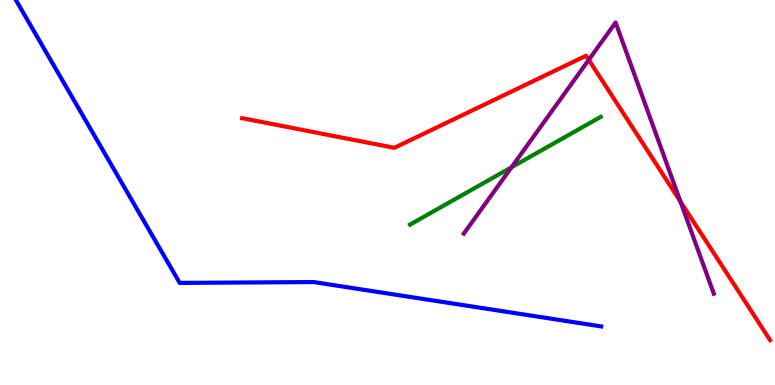[{'lines': ['blue', 'red'], 'intersections': []}, {'lines': ['green', 'red'], 'intersections': []}, {'lines': ['purple', 'red'], 'intersections': [{'x': 7.6, 'y': 8.45}, {'x': 8.78, 'y': 4.76}]}, {'lines': ['blue', 'green'], 'intersections': []}, {'lines': ['blue', 'purple'], 'intersections': []}, {'lines': ['green', 'purple'], 'intersections': [{'x': 6.6, 'y': 5.65}]}]